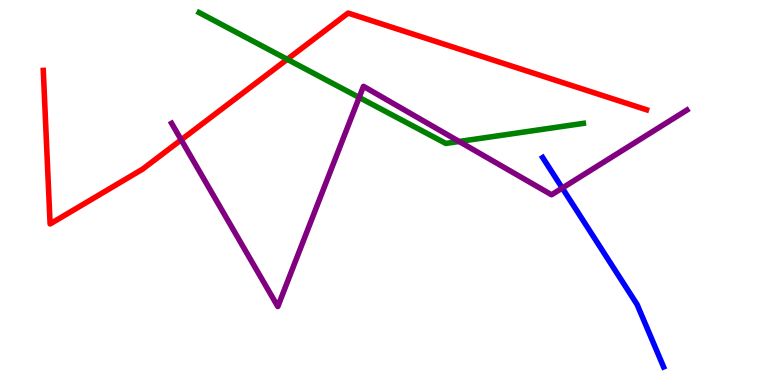[{'lines': ['blue', 'red'], 'intersections': []}, {'lines': ['green', 'red'], 'intersections': [{'x': 3.71, 'y': 8.46}]}, {'lines': ['purple', 'red'], 'intersections': [{'x': 2.34, 'y': 6.37}]}, {'lines': ['blue', 'green'], 'intersections': []}, {'lines': ['blue', 'purple'], 'intersections': [{'x': 7.26, 'y': 5.12}]}, {'lines': ['green', 'purple'], 'intersections': [{'x': 4.63, 'y': 7.47}, {'x': 5.92, 'y': 6.32}]}]